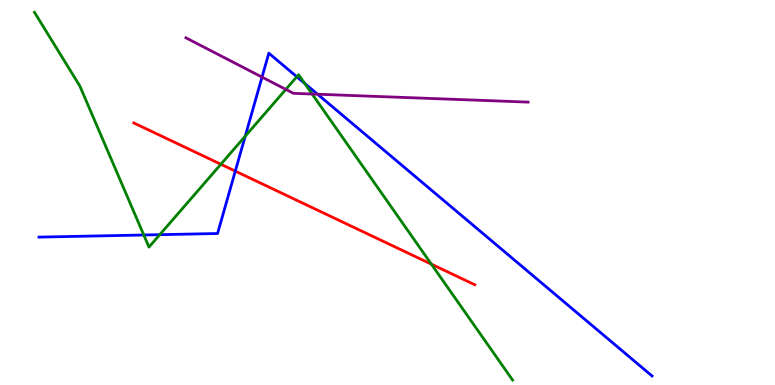[{'lines': ['blue', 'red'], 'intersections': [{'x': 3.04, 'y': 5.56}]}, {'lines': ['green', 'red'], 'intersections': [{'x': 2.85, 'y': 5.73}, {'x': 5.57, 'y': 3.14}]}, {'lines': ['purple', 'red'], 'intersections': []}, {'lines': ['blue', 'green'], 'intersections': [{'x': 1.86, 'y': 3.9}, {'x': 2.06, 'y': 3.9}, {'x': 3.16, 'y': 6.46}, {'x': 3.83, 'y': 8.01}, {'x': 3.93, 'y': 7.83}]}, {'lines': ['blue', 'purple'], 'intersections': [{'x': 3.38, 'y': 8.0}, {'x': 4.1, 'y': 7.55}]}, {'lines': ['green', 'purple'], 'intersections': [{'x': 3.69, 'y': 7.68}, {'x': 4.03, 'y': 7.56}]}]